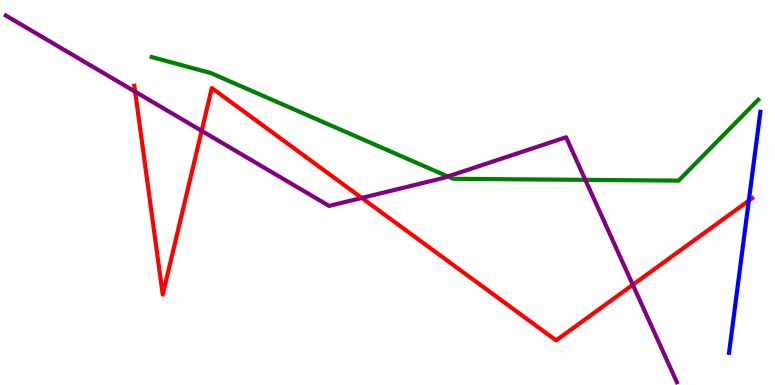[{'lines': ['blue', 'red'], 'intersections': [{'x': 9.66, 'y': 4.79}]}, {'lines': ['green', 'red'], 'intersections': []}, {'lines': ['purple', 'red'], 'intersections': [{'x': 1.74, 'y': 7.62}, {'x': 2.6, 'y': 6.6}, {'x': 4.67, 'y': 4.86}, {'x': 8.17, 'y': 2.6}]}, {'lines': ['blue', 'green'], 'intersections': []}, {'lines': ['blue', 'purple'], 'intersections': []}, {'lines': ['green', 'purple'], 'intersections': [{'x': 5.78, 'y': 5.42}, {'x': 7.55, 'y': 5.33}]}]